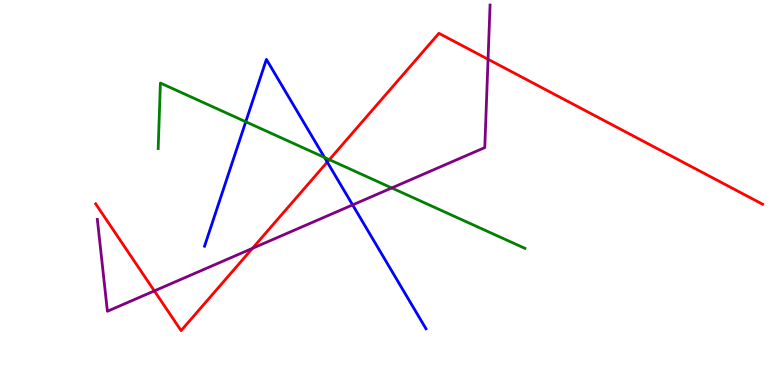[{'lines': ['blue', 'red'], 'intersections': [{'x': 4.22, 'y': 5.79}]}, {'lines': ['green', 'red'], 'intersections': [{'x': 4.25, 'y': 5.85}]}, {'lines': ['purple', 'red'], 'intersections': [{'x': 1.99, 'y': 2.44}, {'x': 3.26, 'y': 3.55}, {'x': 6.3, 'y': 8.46}]}, {'lines': ['blue', 'green'], 'intersections': [{'x': 3.17, 'y': 6.84}, {'x': 4.19, 'y': 5.91}]}, {'lines': ['blue', 'purple'], 'intersections': [{'x': 4.55, 'y': 4.68}]}, {'lines': ['green', 'purple'], 'intersections': [{'x': 5.05, 'y': 5.12}]}]